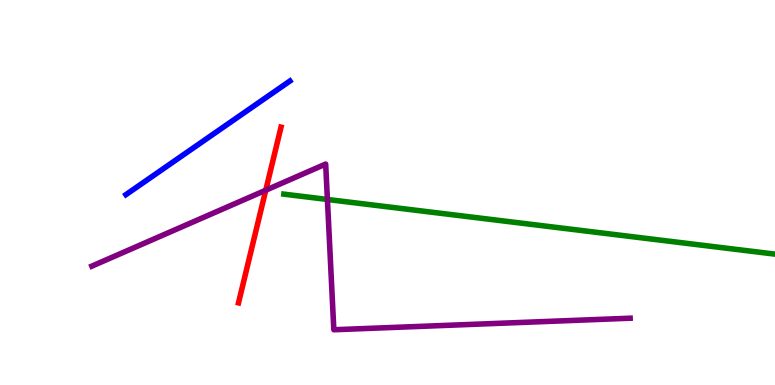[{'lines': ['blue', 'red'], 'intersections': []}, {'lines': ['green', 'red'], 'intersections': []}, {'lines': ['purple', 'red'], 'intersections': [{'x': 3.43, 'y': 5.06}]}, {'lines': ['blue', 'green'], 'intersections': []}, {'lines': ['blue', 'purple'], 'intersections': []}, {'lines': ['green', 'purple'], 'intersections': [{'x': 4.22, 'y': 4.82}]}]